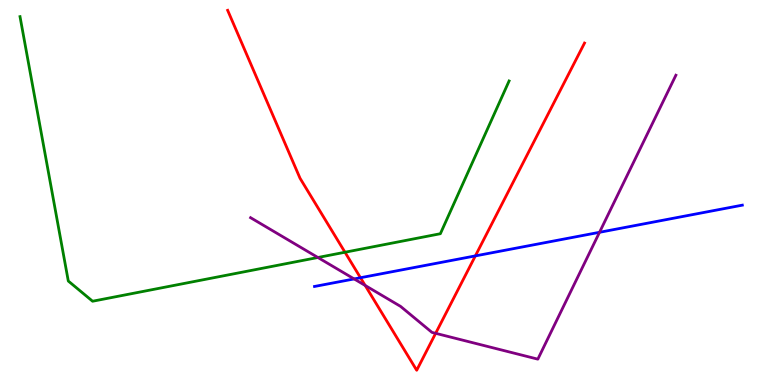[{'lines': ['blue', 'red'], 'intersections': [{'x': 4.65, 'y': 2.79}, {'x': 6.13, 'y': 3.35}]}, {'lines': ['green', 'red'], 'intersections': [{'x': 4.45, 'y': 3.45}]}, {'lines': ['purple', 'red'], 'intersections': [{'x': 4.71, 'y': 2.59}, {'x': 5.62, 'y': 1.34}]}, {'lines': ['blue', 'green'], 'intersections': []}, {'lines': ['blue', 'purple'], 'intersections': [{'x': 4.57, 'y': 2.76}, {'x': 7.74, 'y': 3.97}]}, {'lines': ['green', 'purple'], 'intersections': [{'x': 4.1, 'y': 3.31}]}]